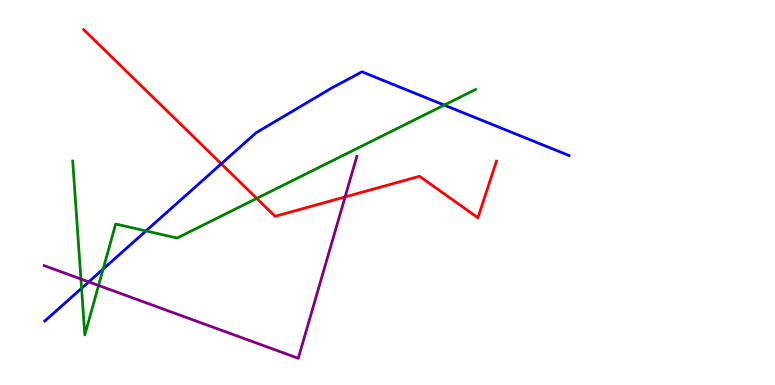[{'lines': ['blue', 'red'], 'intersections': [{'x': 2.86, 'y': 5.75}]}, {'lines': ['green', 'red'], 'intersections': [{'x': 3.31, 'y': 4.85}]}, {'lines': ['purple', 'red'], 'intersections': [{'x': 4.45, 'y': 4.89}]}, {'lines': ['blue', 'green'], 'intersections': [{'x': 1.05, 'y': 2.51}, {'x': 1.33, 'y': 3.01}, {'x': 1.88, 'y': 4.0}, {'x': 5.73, 'y': 7.27}]}, {'lines': ['blue', 'purple'], 'intersections': [{'x': 1.15, 'y': 2.68}]}, {'lines': ['green', 'purple'], 'intersections': [{'x': 1.04, 'y': 2.75}, {'x': 1.27, 'y': 2.59}]}]